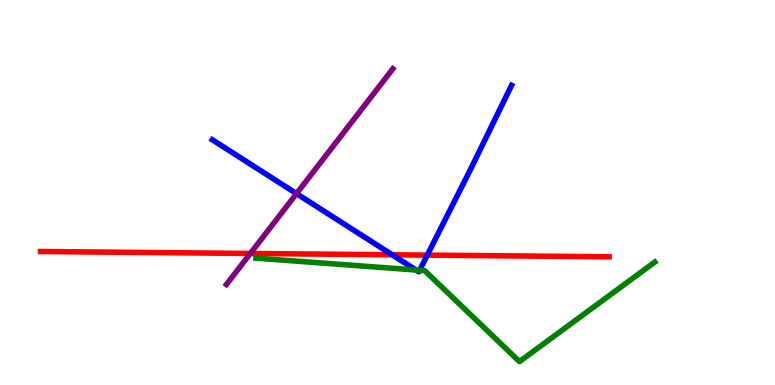[{'lines': ['blue', 'red'], 'intersections': [{'x': 5.06, 'y': 3.38}, {'x': 5.51, 'y': 3.37}]}, {'lines': ['green', 'red'], 'intersections': []}, {'lines': ['purple', 'red'], 'intersections': [{'x': 3.23, 'y': 3.42}]}, {'lines': ['blue', 'green'], 'intersections': [{'x': 5.37, 'y': 2.99}, {'x': 5.41, 'y': 2.98}]}, {'lines': ['blue', 'purple'], 'intersections': [{'x': 3.83, 'y': 4.97}]}, {'lines': ['green', 'purple'], 'intersections': []}]